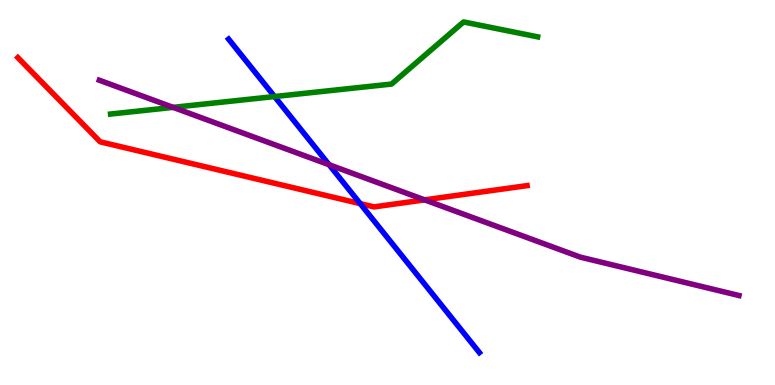[{'lines': ['blue', 'red'], 'intersections': [{'x': 4.65, 'y': 4.71}]}, {'lines': ['green', 'red'], 'intersections': []}, {'lines': ['purple', 'red'], 'intersections': [{'x': 5.48, 'y': 4.81}]}, {'lines': ['blue', 'green'], 'intersections': [{'x': 3.54, 'y': 7.49}]}, {'lines': ['blue', 'purple'], 'intersections': [{'x': 4.25, 'y': 5.72}]}, {'lines': ['green', 'purple'], 'intersections': [{'x': 2.23, 'y': 7.21}]}]